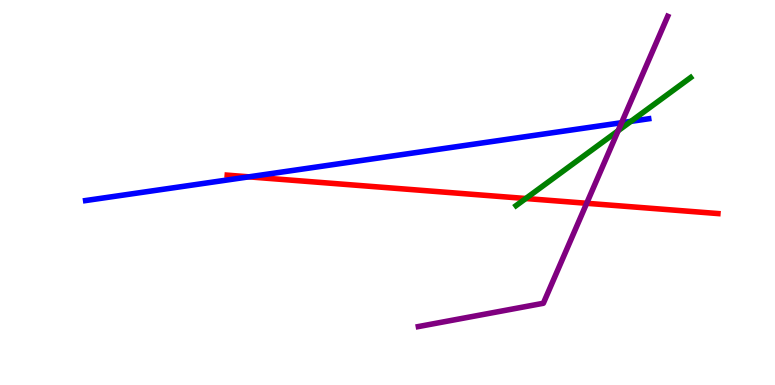[{'lines': ['blue', 'red'], 'intersections': [{'x': 3.21, 'y': 5.41}]}, {'lines': ['green', 'red'], 'intersections': [{'x': 6.78, 'y': 4.84}]}, {'lines': ['purple', 'red'], 'intersections': [{'x': 7.57, 'y': 4.72}]}, {'lines': ['blue', 'green'], 'intersections': [{'x': 8.14, 'y': 6.85}]}, {'lines': ['blue', 'purple'], 'intersections': [{'x': 8.02, 'y': 6.81}]}, {'lines': ['green', 'purple'], 'intersections': [{'x': 7.98, 'y': 6.6}]}]